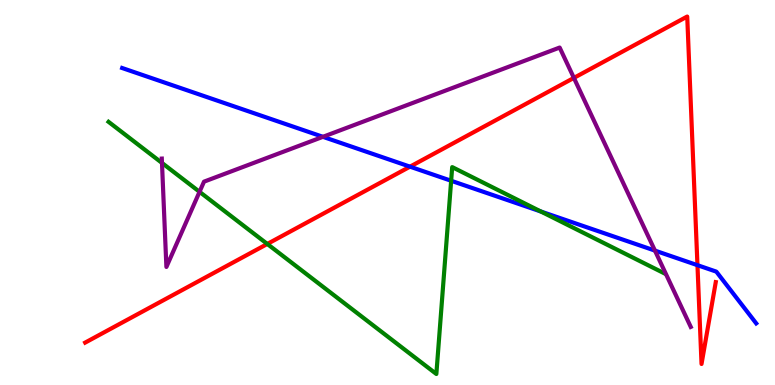[{'lines': ['blue', 'red'], 'intersections': [{'x': 5.29, 'y': 5.67}, {'x': 9.0, 'y': 3.11}]}, {'lines': ['green', 'red'], 'intersections': [{'x': 3.45, 'y': 3.66}]}, {'lines': ['purple', 'red'], 'intersections': [{'x': 7.41, 'y': 7.98}]}, {'lines': ['blue', 'green'], 'intersections': [{'x': 5.82, 'y': 5.3}, {'x': 6.98, 'y': 4.51}]}, {'lines': ['blue', 'purple'], 'intersections': [{'x': 4.17, 'y': 6.45}, {'x': 8.45, 'y': 3.49}]}, {'lines': ['green', 'purple'], 'intersections': [{'x': 2.09, 'y': 5.77}, {'x': 2.57, 'y': 5.02}]}]